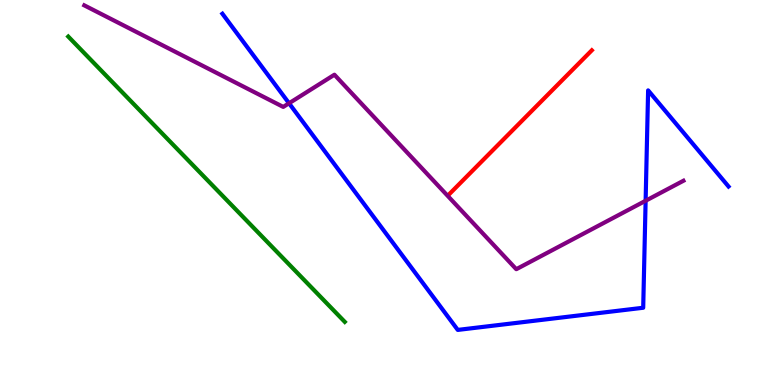[{'lines': ['blue', 'red'], 'intersections': []}, {'lines': ['green', 'red'], 'intersections': []}, {'lines': ['purple', 'red'], 'intersections': []}, {'lines': ['blue', 'green'], 'intersections': []}, {'lines': ['blue', 'purple'], 'intersections': [{'x': 3.73, 'y': 7.32}, {'x': 8.33, 'y': 4.79}]}, {'lines': ['green', 'purple'], 'intersections': []}]